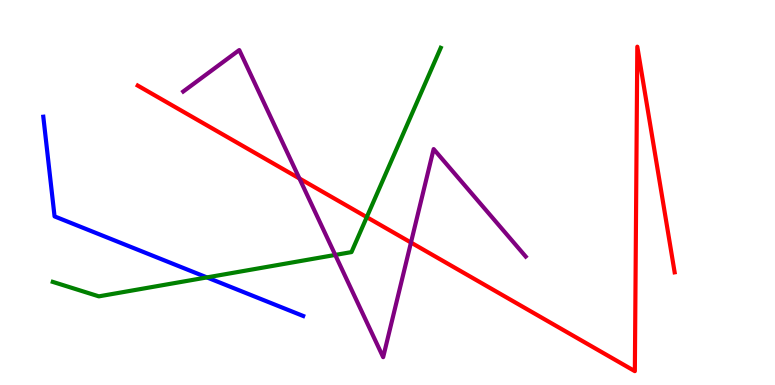[{'lines': ['blue', 'red'], 'intersections': []}, {'lines': ['green', 'red'], 'intersections': [{'x': 4.73, 'y': 4.36}]}, {'lines': ['purple', 'red'], 'intersections': [{'x': 3.86, 'y': 5.36}, {'x': 5.3, 'y': 3.7}]}, {'lines': ['blue', 'green'], 'intersections': [{'x': 2.67, 'y': 2.79}]}, {'lines': ['blue', 'purple'], 'intersections': []}, {'lines': ['green', 'purple'], 'intersections': [{'x': 4.33, 'y': 3.38}]}]